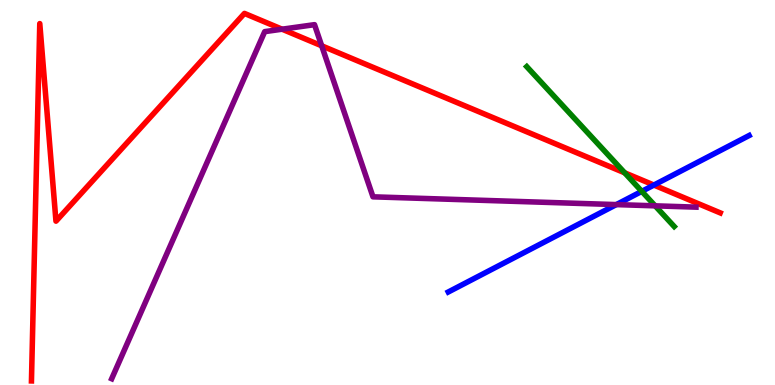[{'lines': ['blue', 'red'], 'intersections': [{'x': 8.44, 'y': 5.19}]}, {'lines': ['green', 'red'], 'intersections': [{'x': 8.06, 'y': 5.51}]}, {'lines': ['purple', 'red'], 'intersections': [{'x': 3.64, 'y': 9.24}, {'x': 4.15, 'y': 8.81}]}, {'lines': ['blue', 'green'], 'intersections': [{'x': 8.28, 'y': 5.03}]}, {'lines': ['blue', 'purple'], 'intersections': [{'x': 7.95, 'y': 4.69}]}, {'lines': ['green', 'purple'], 'intersections': [{'x': 8.45, 'y': 4.65}]}]